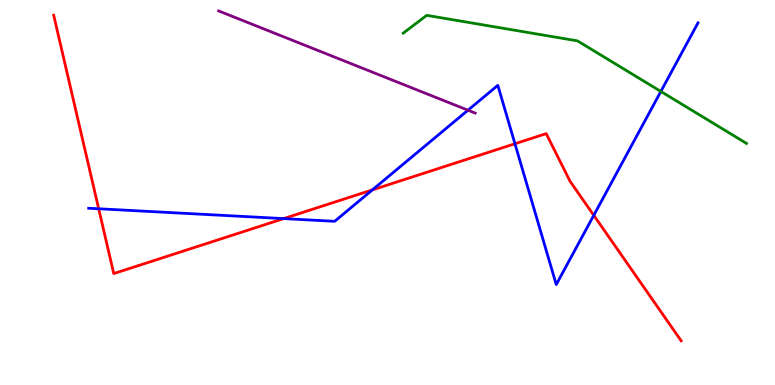[{'lines': ['blue', 'red'], 'intersections': [{'x': 1.27, 'y': 4.58}, {'x': 3.66, 'y': 4.32}, {'x': 4.8, 'y': 5.07}, {'x': 6.64, 'y': 6.27}, {'x': 7.66, 'y': 4.41}]}, {'lines': ['green', 'red'], 'intersections': []}, {'lines': ['purple', 'red'], 'intersections': []}, {'lines': ['blue', 'green'], 'intersections': [{'x': 8.53, 'y': 7.62}]}, {'lines': ['blue', 'purple'], 'intersections': [{'x': 6.04, 'y': 7.14}]}, {'lines': ['green', 'purple'], 'intersections': []}]